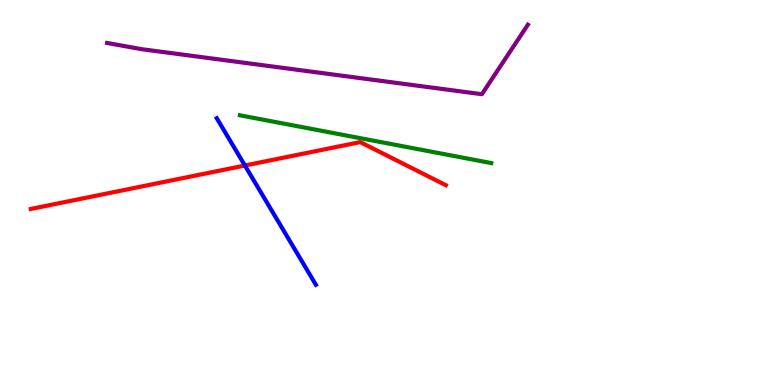[{'lines': ['blue', 'red'], 'intersections': [{'x': 3.16, 'y': 5.7}]}, {'lines': ['green', 'red'], 'intersections': []}, {'lines': ['purple', 'red'], 'intersections': []}, {'lines': ['blue', 'green'], 'intersections': []}, {'lines': ['blue', 'purple'], 'intersections': []}, {'lines': ['green', 'purple'], 'intersections': []}]